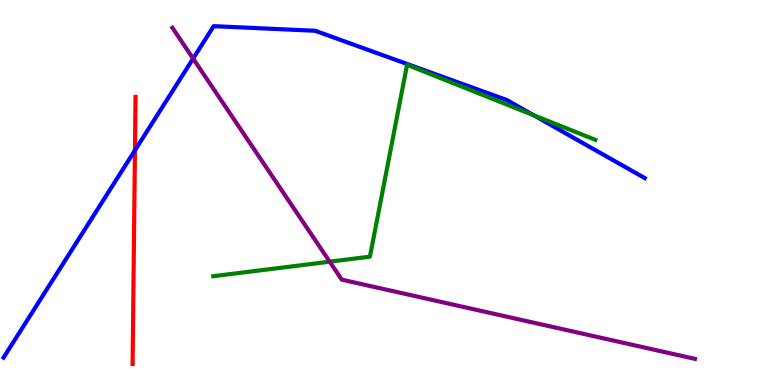[{'lines': ['blue', 'red'], 'intersections': [{'x': 1.74, 'y': 6.1}]}, {'lines': ['green', 'red'], 'intersections': []}, {'lines': ['purple', 'red'], 'intersections': []}, {'lines': ['blue', 'green'], 'intersections': [{'x': 6.89, 'y': 7.01}]}, {'lines': ['blue', 'purple'], 'intersections': [{'x': 2.49, 'y': 8.48}]}, {'lines': ['green', 'purple'], 'intersections': [{'x': 4.25, 'y': 3.2}]}]